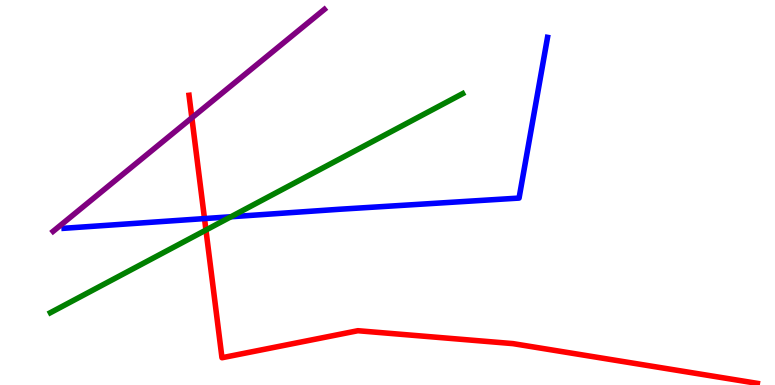[{'lines': ['blue', 'red'], 'intersections': [{'x': 2.64, 'y': 4.32}]}, {'lines': ['green', 'red'], 'intersections': [{'x': 2.66, 'y': 4.02}]}, {'lines': ['purple', 'red'], 'intersections': [{'x': 2.48, 'y': 6.94}]}, {'lines': ['blue', 'green'], 'intersections': [{'x': 2.98, 'y': 4.37}]}, {'lines': ['blue', 'purple'], 'intersections': []}, {'lines': ['green', 'purple'], 'intersections': []}]